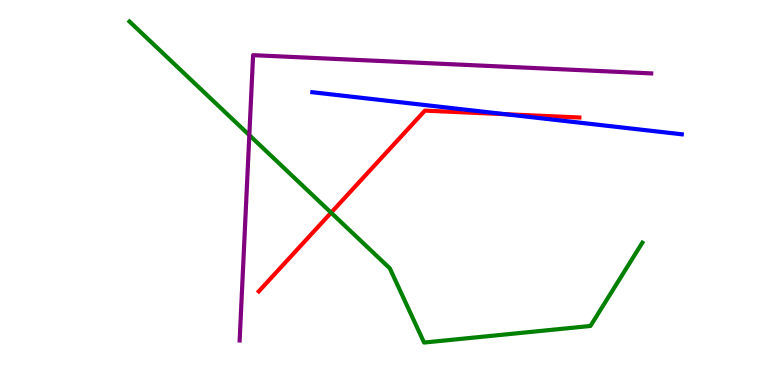[{'lines': ['blue', 'red'], 'intersections': [{'x': 6.52, 'y': 7.03}]}, {'lines': ['green', 'red'], 'intersections': [{'x': 4.27, 'y': 4.48}]}, {'lines': ['purple', 'red'], 'intersections': []}, {'lines': ['blue', 'green'], 'intersections': []}, {'lines': ['blue', 'purple'], 'intersections': []}, {'lines': ['green', 'purple'], 'intersections': [{'x': 3.22, 'y': 6.49}]}]